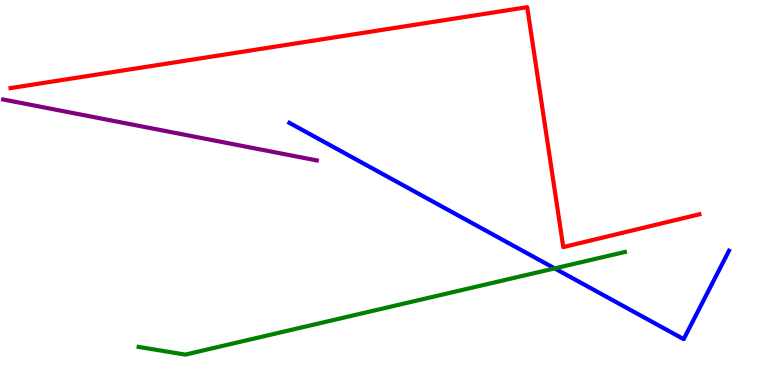[{'lines': ['blue', 'red'], 'intersections': []}, {'lines': ['green', 'red'], 'intersections': []}, {'lines': ['purple', 'red'], 'intersections': []}, {'lines': ['blue', 'green'], 'intersections': [{'x': 7.16, 'y': 3.03}]}, {'lines': ['blue', 'purple'], 'intersections': []}, {'lines': ['green', 'purple'], 'intersections': []}]